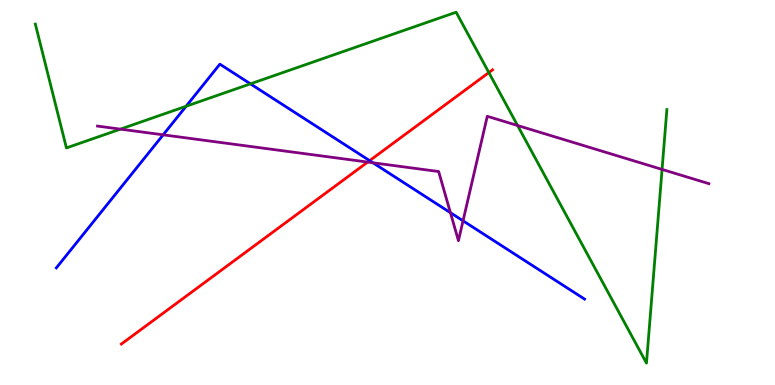[{'lines': ['blue', 'red'], 'intersections': [{'x': 4.77, 'y': 5.83}]}, {'lines': ['green', 'red'], 'intersections': [{'x': 6.31, 'y': 8.12}]}, {'lines': ['purple', 'red'], 'intersections': [{'x': 4.74, 'y': 5.79}]}, {'lines': ['blue', 'green'], 'intersections': [{'x': 2.4, 'y': 7.24}, {'x': 3.23, 'y': 7.82}]}, {'lines': ['blue', 'purple'], 'intersections': [{'x': 2.11, 'y': 6.5}, {'x': 4.81, 'y': 5.77}, {'x': 5.81, 'y': 4.48}, {'x': 5.97, 'y': 4.26}]}, {'lines': ['green', 'purple'], 'intersections': [{'x': 1.55, 'y': 6.65}, {'x': 6.68, 'y': 6.74}, {'x': 8.54, 'y': 5.6}]}]